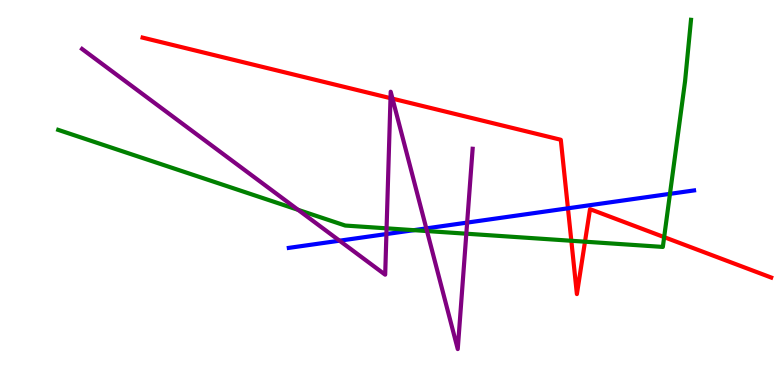[{'lines': ['blue', 'red'], 'intersections': [{'x': 7.33, 'y': 4.59}]}, {'lines': ['green', 'red'], 'intersections': [{'x': 7.37, 'y': 3.75}, {'x': 7.55, 'y': 3.72}, {'x': 8.57, 'y': 3.84}]}, {'lines': ['purple', 'red'], 'intersections': [{'x': 5.04, 'y': 7.45}, {'x': 5.06, 'y': 7.44}]}, {'lines': ['blue', 'green'], 'intersections': [{'x': 5.34, 'y': 4.02}, {'x': 8.64, 'y': 4.97}]}, {'lines': ['blue', 'purple'], 'intersections': [{'x': 4.38, 'y': 3.75}, {'x': 4.99, 'y': 3.92}, {'x': 5.5, 'y': 4.07}, {'x': 6.03, 'y': 4.22}]}, {'lines': ['green', 'purple'], 'intersections': [{'x': 3.85, 'y': 4.55}, {'x': 4.99, 'y': 4.07}, {'x': 5.51, 'y': 4.0}, {'x': 6.02, 'y': 3.93}]}]